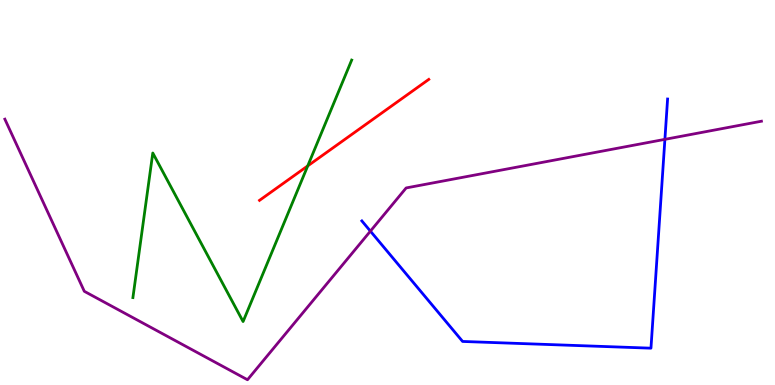[{'lines': ['blue', 'red'], 'intersections': []}, {'lines': ['green', 'red'], 'intersections': [{'x': 3.97, 'y': 5.69}]}, {'lines': ['purple', 'red'], 'intersections': []}, {'lines': ['blue', 'green'], 'intersections': []}, {'lines': ['blue', 'purple'], 'intersections': [{'x': 4.78, 'y': 4.0}, {'x': 8.58, 'y': 6.38}]}, {'lines': ['green', 'purple'], 'intersections': []}]